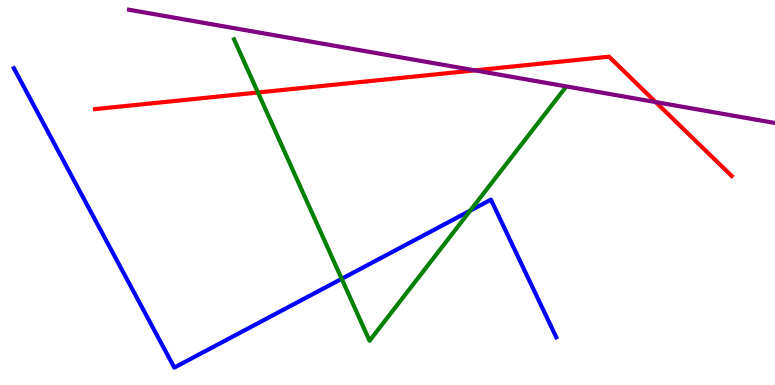[{'lines': ['blue', 'red'], 'intersections': []}, {'lines': ['green', 'red'], 'intersections': [{'x': 3.33, 'y': 7.6}]}, {'lines': ['purple', 'red'], 'intersections': [{'x': 6.13, 'y': 8.17}, {'x': 8.46, 'y': 7.35}]}, {'lines': ['blue', 'green'], 'intersections': [{'x': 4.41, 'y': 2.76}, {'x': 6.07, 'y': 4.53}]}, {'lines': ['blue', 'purple'], 'intersections': []}, {'lines': ['green', 'purple'], 'intersections': []}]